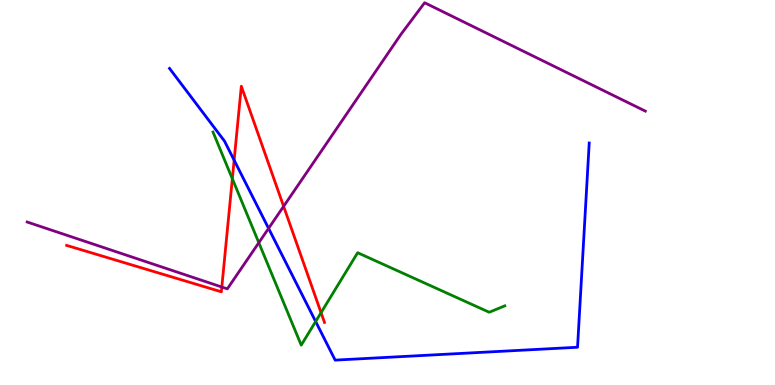[{'lines': ['blue', 'red'], 'intersections': [{'x': 3.02, 'y': 5.84}]}, {'lines': ['green', 'red'], 'intersections': [{'x': 3.0, 'y': 5.36}, {'x': 4.14, 'y': 1.88}]}, {'lines': ['purple', 'red'], 'intersections': [{'x': 2.86, 'y': 2.54}, {'x': 3.66, 'y': 4.64}]}, {'lines': ['blue', 'green'], 'intersections': [{'x': 4.07, 'y': 1.65}]}, {'lines': ['blue', 'purple'], 'intersections': [{'x': 3.47, 'y': 4.07}]}, {'lines': ['green', 'purple'], 'intersections': [{'x': 3.34, 'y': 3.7}]}]